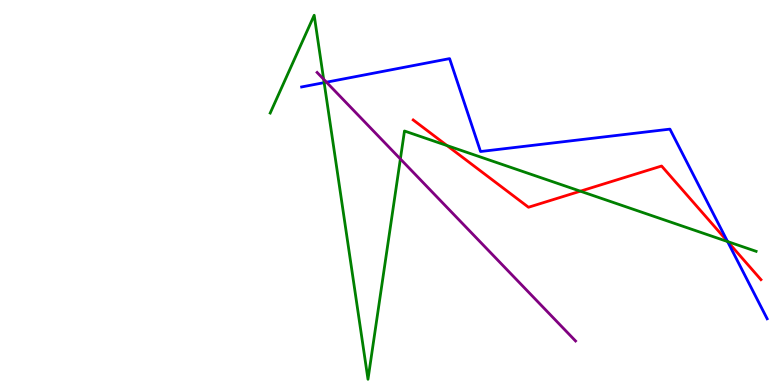[{'lines': ['blue', 'red'], 'intersections': [{'x': 9.39, 'y': 3.73}]}, {'lines': ['green', 'red'], 'intersections': [{'x': 5.77, 'y': 6.22}, {'x': 7.49, 'y': 5.03}, {'x': 9.39, 'y': 3.72}]}, {'lines': ['purple', 'red'], 'intersections': []}, {'lines': ['blue', 'green'], 'intersections': [{'x': 4.18, 'y': 7.85}, {'x': 9.39, 'y': 3.73}]}, {'lines': ['blue', 'purple'], 'intersections': [{'x': 4.21, 'y': 7.87}]}, {'lines': ['green', 'purple'], 'intersections': [{'x': 4.18, 'y': 7.94}, {'x': 5.17, 'y': 5.87}]}]